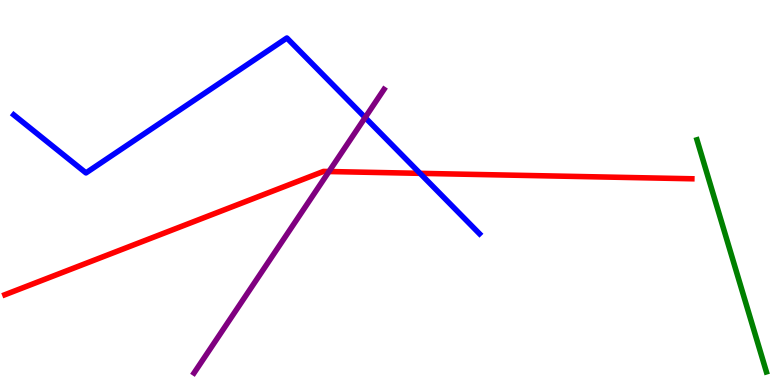[{'lines': ['blue', 'red'], 'intersections': [{'x': 5.42, 'y': 5.5}]}, {'lines': ['green', 'red'], 'intersections': []}, {'lines': ['purple', 'red'], 'intersections': [{'x': 4.24, 'y': 5.54}]}, {'lines': ['blue', 'green'], 'intersections': []}, {'lines': ['blue', 'purple'], 'intersections': [{'x': 4.71, 'y': 6.95}]}, {'lines': ['green', 'purple'], 'intersections': []}]